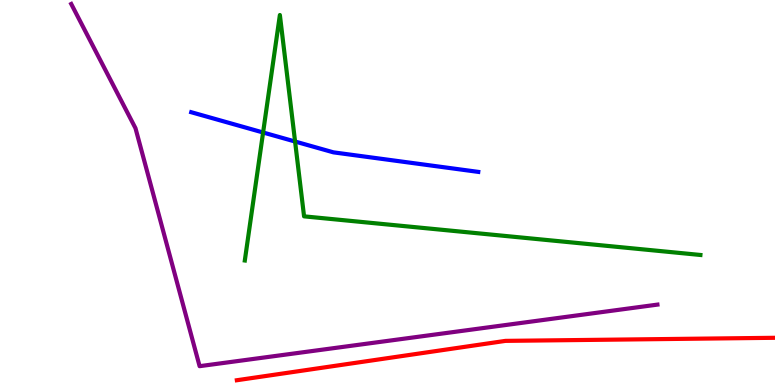[{'lines': ['blue', 'red'], 'intersections': []}, {'lines': ['green', 'red'], 'intersections': []}, {'lines': ['purple', 'red'], 'intersections': []}, {'lines': ['blue', 'green'], 'intersections': [{'x': 3.39, 'y': 6.56}, {'x': 3.81, 'y': 6.32}]}, {'lines': ['blue', 'purple'], 'intersections': []}, {'lines': ['green', 'purple'], 'intersections': []}]